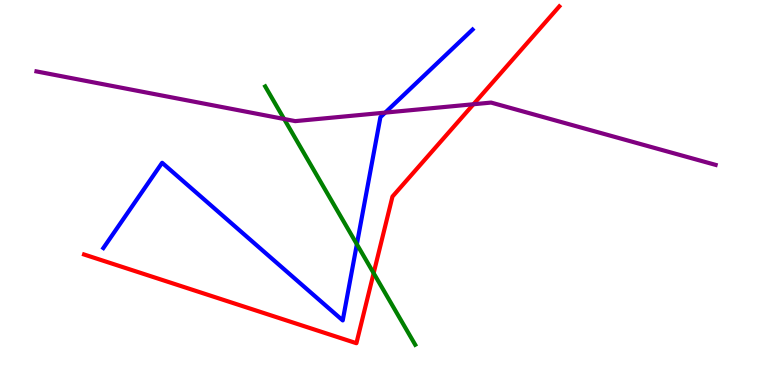[{'lines': ['blue', 'red'], 'intersections': []}, {'lines': ['green', 'red'], 'intersections': [{'x': 4.82, 'y': 2.91}]}, {'lines': ['purple', 'red'], 'intersections': [{'x': 6.11, 'y': 7.29}]}, {'lines': ['blue', 'green'], 'intersections': [{'x': 4.6, 'y': 3.66}]}, {'lines': ['blue', 'purple'], 'intersections': [{'x': 4.97, 'y': 7.08}]}, {'lines': ['green', 'purple'], 'intersections': [{'x': 3.67, 'y': 6.91}]}]